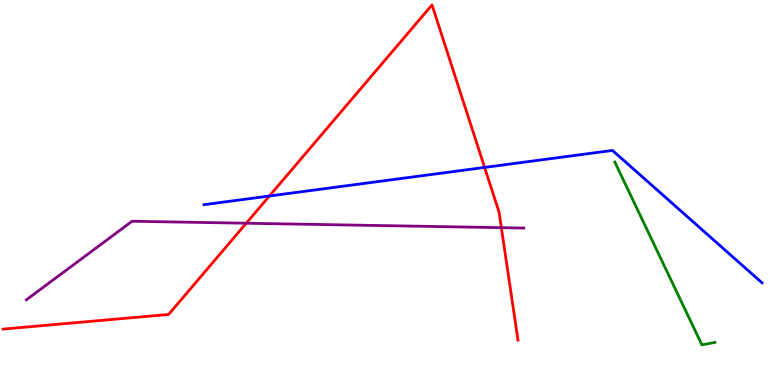[{'lines': ['blue', 'red'], 'intersections': [{'x': 3.48, 'y': 4.91}, {'x': 6.25, 'y': 5.65}]}, {'lines': ['green', 'red'], 'intersections': []}, {'lines': ['purple', 'red'], 'intersections': [{'x': 3.18, 'y': 4.2}, {'x': 6.47, 'y': 4.09}]}, {'lines': ['blue', 'green'], 'intersections': []}, {'lines': ['blue', 'purple'], 'intersections': []}, {'lines': ['green', 'purple'], 'intersections': []}]